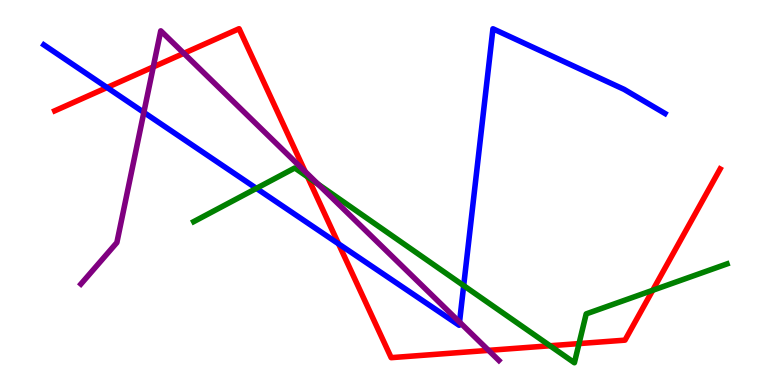[{'lines': ['blue', 'red'], 'intersections': [{'x': 1.38, 'y': 7.73}, {'x': 4.37, 'y': 3.67}]}, {'lines': ['green', 'red'], 'intersections': [{'x': 3.97, 'y': 5.41}, {'x': 7.1, 'y': 1.02}, {'x': 7.47, 'y': 1.08}, {'x': 8.42, 'y': 2.46}]}, {'lines': ['purple', 'red'], 'intersections': [{'x': 1.98, 'y': 8.26}, {'x': 2.37, 'y': 8.62}, {'x': 3.94, 'y': 5.54}, {'x': 6.3, 'y': 0.9}]}, {'lines': ['blue', 'green'], 'intersections': [{'x': 3.31, 'y': 5.11}, {'x': 5.98, 'y': 2.58}]}, {'lines': ['blue', 'purple'], 'intersections': [{'x': 1.86, 'y': 7.08}, {'x': 5.93, 'y': 1.63}]}, {'lines': ['green', 'purple'], 'intersections': [{'x': 4.1, 'y': 5.22}]}]